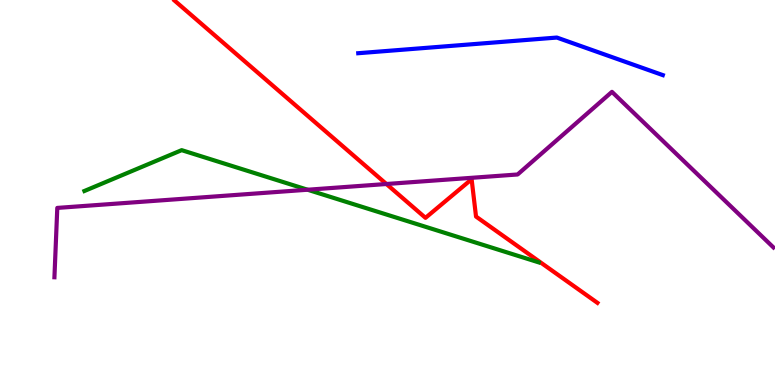[{'lines': ['blue', 'red'], 'intersections': []}, {'lines': ['green', 'red'], 'intersections': []}, {'lines': ['purple', 'red'], 'intersections': [{'x': 4.99, 'y': 5.22}]}, {'lines': ['blue', 'green'], 'intersections': []}, {'lines': ['blue', 'purple'], 'intersections': []}, {'lines': ['green', 'purple'], 'intersections': [{'x': 3.97, 'y': 5.07}]}]